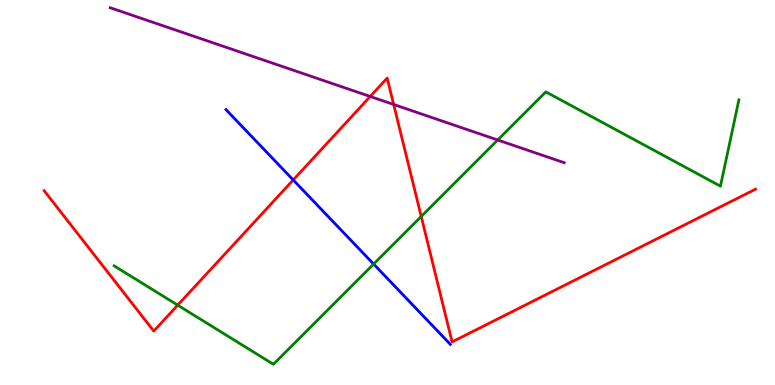[{'lines': ['blue', 'red'], 'intersections': [{'x': 3.78, 'y': 5.33}]}, {'lines': ['green', 'red'], 'intersections': [{'x': 2.29, 'y': 2.07}, {'x': 5.44, 'y': 4.38}]}, {'lines': ['purple', 'red'], 'intersections': [{'x': 4.78, 'y': 7.49}, {'x': 5.08, 'y': 7.29}]}, {'lines': ['blue', 'green'], 'intersections': [{'x': 4.82, 'y': 3.14}]}, {'lines': ['blue', 'purple'], 'intersections': []}, {'lines': ['green', 'purple'], 'intersections': [{'x': 6.42, 'y': 6.36}]}]